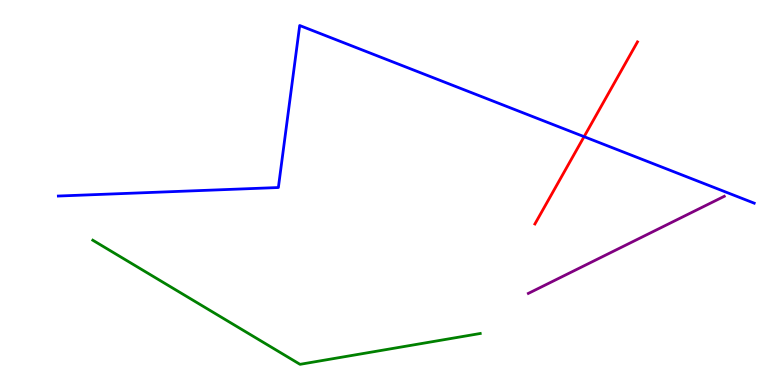[{'lines': ['blue', 'red'], 'intersections': [{'x': 7.54, 'y': 6.45}]}, {'lines': ['green', 'red'], 'intersections': []}, {'lines': ['purple', 'red'], 'intersections': []}, {'lines': ['blue', 'green'], 'intersections': []}, {'lines': ['blue', 'purple'], 'intersections': []}, {'lines': ['green', 'purple'], 'intersections': []}]